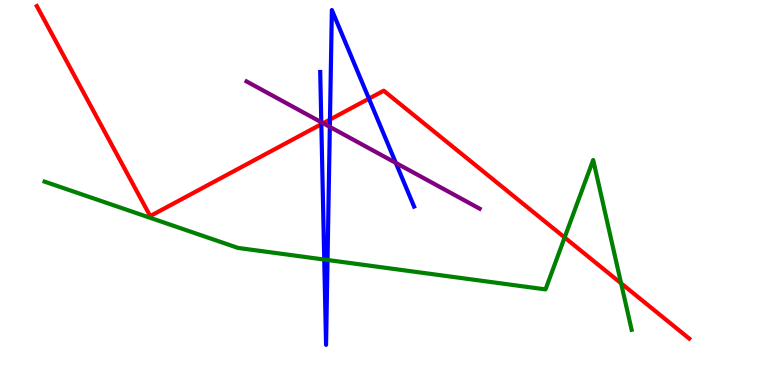[{'lines': ['blue', 'red'], 'intersections': [{'x': 4.15, 'y': 6.77}, {'x': 4.26, 'y': 6.89}, {'x': 4.76, 'y': 7.44}]}, {'lines': ['green', 'red'], 'intersections': [{'x': 7.29, 'y': 3.83}, {'x': 8.01, 'y': 2.64}]}, {'lines': ['purple', 'red'], 'intersections': [{'x': 4.17, 'y': 6.8}]}, {'lines': ['blue', 'green'], 'intersections': [{'x': 4.18, 'y': 3.26}, {'x': 4.23, 'y': 3.25}]}, {'lines': ['blue', 'purple'], 'intersections': [{'x': 4.15, 'y': 6.83}, {'x': 4.26, 'y': 6.7}, {'x': 5.11, 'y': 5.77}]}, {'lines': ['green', 'purple'], 'intersections': []}]